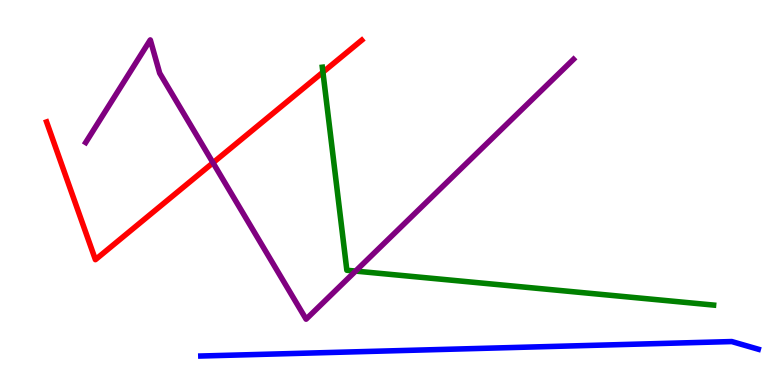[{'lines': ['blue', 'red'], 'intersections': []}, {'lines': ['green', 'red'], 'intersections': [{'x': 4.17, 'y': 8.13}]}, {'lines': ['purple', 'red'], 'intersections': [{'x': 2.75, 'y': 5.77}]}, {'lines': ['blue', 'green'], 'intersections': []}, {'lines': ['blue', 'purple'], 'intersections': []}, {'lines': ['green', 'purple'], 'intersections': [{'x': 4.59, 'y': 2.96}]}]